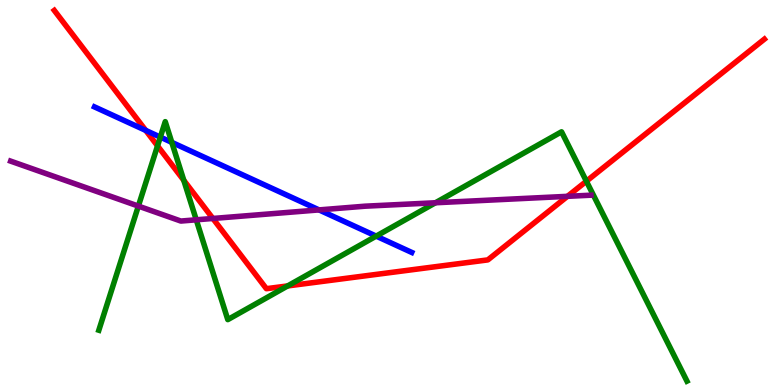[{'lines': ['blue', 'red'], 'intersections': [{'x': 1.88, 'y': 6.61}]}, {'lines': ['green', 'red'], 'intersections': [{'x': 2.03, 'y': 6.21}, {'x': 2.37, 'y': 5.32}, {'x': 3.71, 'y': 2.57}, {'x': 7.57, 'y': 5.29}]}, {'lines': ['purple', 'red'], 'intersections': [{'x': 2.75, 'y': 4.33}, {'x': 7.32, 'y': 4.9}]}, {'lines': ['blue', 'green'], 'intersections': [{'x': 2.07, 'y': 6.44}, {'x': 2.22, 'y': 6.3}, {'x': 4.85, 'y': 3.87}]}, {'lines': ['blue', 'purple'], 'intersections': [{'x': 4.12, 'y': 4.55}]}, {'lines': ['green', 'purple'], 'intersections': [{'x': 1.79, 'y': 4.65}, {'x': 2.53, 'y': 4.29}, {'x': 5.62, 'y': 4.73}]}]